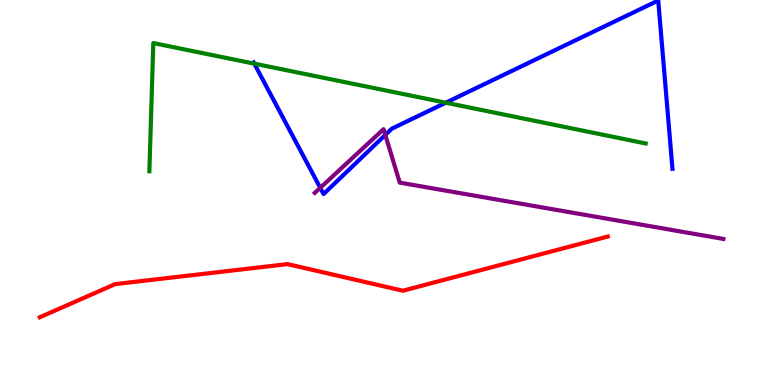[{'lines': ['blue', 'red'], 'intersections': []}, {'lines': ['green', 'red'], 'intersections': []}, {'lines': ['purple', 'red'], 'intersections': []}, {'lines': ['blue', 'green'], 'intersections': [{'x': 3.28, 'y': 8.35}, {'x': 5.75, 'y': 7.33}]}, {'lines': ['blue', 'purple'], 'intersections': [{'x': 4.13, 'y': 5.12}, {'x': 4.97, 'y': 6.5}]}, {'lines': ['green', 'purple'], 'intersections': []}]